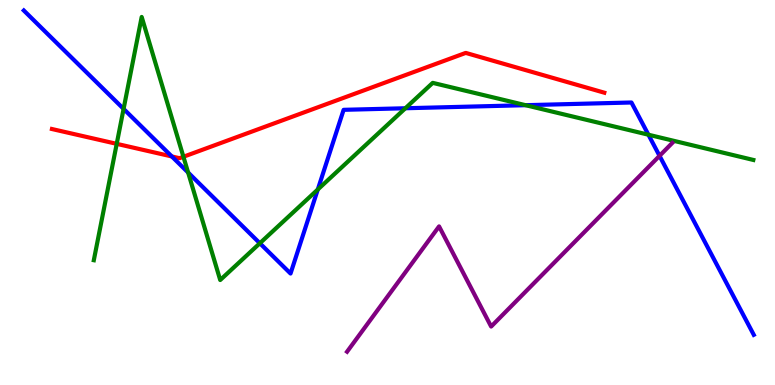[{'lines': ['blue', 'red'], 'intersections': [{'x': 2.22, 'y': 5.94}]}, {'lines': ['green', 'red'], 'intersections': [{'x': 1.51, 'y': 6.26}, {'x': 2.37, 'y': 5.93}]}, {'lines': ['purple', 'red'], 'intersections': []}, {'lines': ['blue', 'green'], 'intersections': [{'x': 1.59, 'y': 7.17}, {'x': 2.43, 'y': 5.52}, {'x': 3.35, 'y': 3.68}, {'x': 4.1, 'y': 5.08}, {'x': 5.23, 'y': 7.19}, {'x': 6.78, 'y': 7.27}, {'x': 8.37, 'y': 6.5}]}, {'lines': ['blue', 'purple'], 'intersections': [{'x': 8.51, 'y': 5.95}]}, {'lines': ['green', 'purple'], 'intersections': []}]